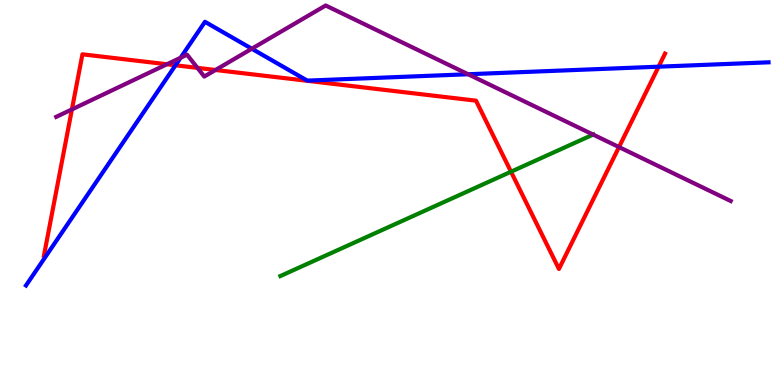[{'lines': ['blue', 'red'], 'intersections': [{'x': 2.26, 'y': 8.3}, {'x': 8.5, 'y': 8.27}]}, {'lines': ['green', 'red'], 'intersections': [{'x': 6.59, 'y': 5.54}]}, {'lines': ['purple', 'red'], 'intersections': [{'x': 0.928, 'y': 7.16}, {'x': 2.15, 'y': 8.33}, {'x': 2.55, 'y': 8.24}, {'x': 2.78, 'y': 8.18}, {'x': 7.99, 'y': 6.18}]}, {'lines': ['blue', 'green'], 'intersections': []}, {'lines': ['blue', 'purple'], 'intersections': [{'x': 2.33, 'y': 8.5}, {'x': 3.25, 'y': 8.73}, {'x': 6.04, 'y': 8.07}]}, {'lines': ['green', 'purple'], 'intersections': [{'x': 7.65, 'y': 6.5}]}]